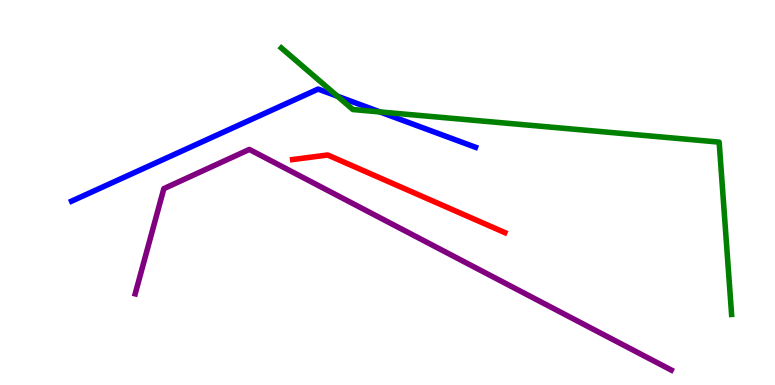[{'lines': ['blue', 'red'], 'intersections': []}, {'lines': ['green', 'red'], 'intersections': []}, {'lines': ['purple', 'red'], 'intersections': []}, {'lines': ['blue', 'green'], 'intersections': [{'x': 4.35, 'y': 7.5}, {'x': 4.9, 'y': 7.09}]}, {'lines': ['blue', 'purple'], 'intersections': []}, {'lines': ['green', 'purple'], 'intersections': []}]